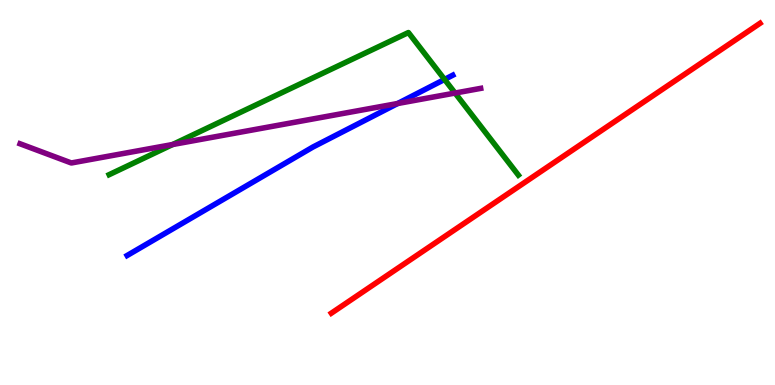[{'lines': ['blue', 'red'], 'intersections': []}, {'lines': ['green', 'red'], 'intersections': []}, {'lines': ['purple', 'red'], 'intersections': []}, {'lines': ['blue', 'green'], 'intersections': [{'x': 5.74, 'y': 7.94}]}, {'lines': ['blue', 'purple'], 'intersections': [{'x': 5.13, 'y': 7.31}]}, {'lines': ['green', 'purple'], 'intersections': [{'x': 2.23, 'y': 6.25}, {'x': 5.87, 'y': 7.58}]}]